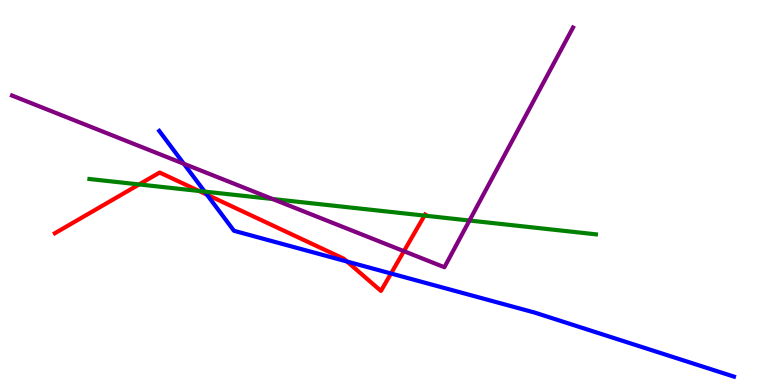[{'lines': ['blue', 'red'], 'intersections': [{'x': 2.67, 'y': 4.94}, {'x': 4.48, 'y': 3.21}, {'x': 5.05, 'y': 2.9}]}, {'lines': ['green', 'red'], 'intersections': [{'x': 1.8, 'y': 5.21}, {'x': 2.57, 'y': 5.04}, {'x': 5.48, 'y': 4.4}]}, {'lines': ['purple', 'red'], 'intersections': [{'x': 5.21, 'y': 3.48}]}, {'lines': ['blue', 'green'], 'intersections': [{'x': 2.64, 'y': 5.02}]}, {'lines': ['blue', 'purple'], 'intersections': [{'x': 2.37, 'y': 5.75}]}, {'lines': ['green', 'purple'], 'intersections': [{'x': 3.52, 'y': 4.83}, {'x': 6.06, 'y': 4.27}]}]